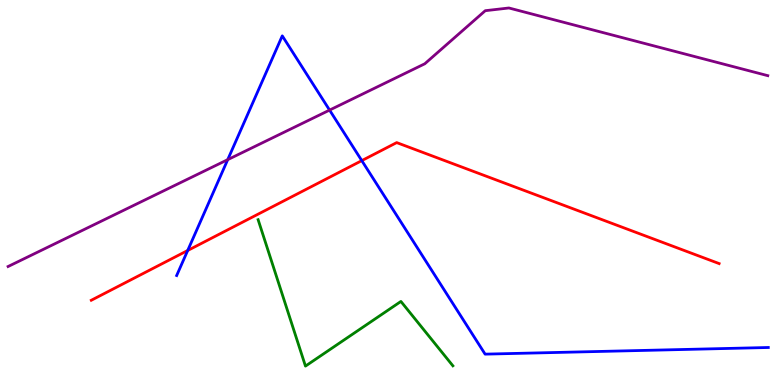[{'lines': ['blue', 'red'], 'intersections': [{'x': 2.42, 'y': 3.49}, {'x': 4.67, 'y': 5.83}]}, {'lines': ['green', 'red'], 'intersections': []}, {'lines': ['purple', 'red'], 'intersections': []}, {'lines': ['blue', 'green'], 'intersections': []}, {'lines': ['blue', 'purple'], 'intersections': [{'x': 2.94, 'y': 5.85}, {'x': 4.25, 'y': 7.14}]}, {'lines': ['green', 'purple'], 'intersections': []}]